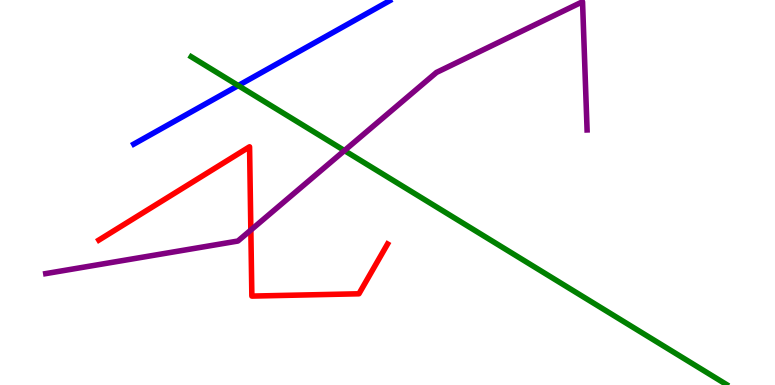[{'lines': ['blue', 'red'], 'intersections': []}, {'lines': ['green', 'red'], 'intersections': []}, {'lines': ['purple', 'red'], 'intersections': [{'x': 3.24, 'y': 4.02}]}, {'lines': ['blue', 'green'], 'intersections': [{'x': 3.07, 'y': 7.78}]}, {'lines': ['blue', 'purple'], 'intersections': []}, {'lines': ['green', 'purple'], 'intersections': [{'x': 4.44, 'y': 6.09}]}]